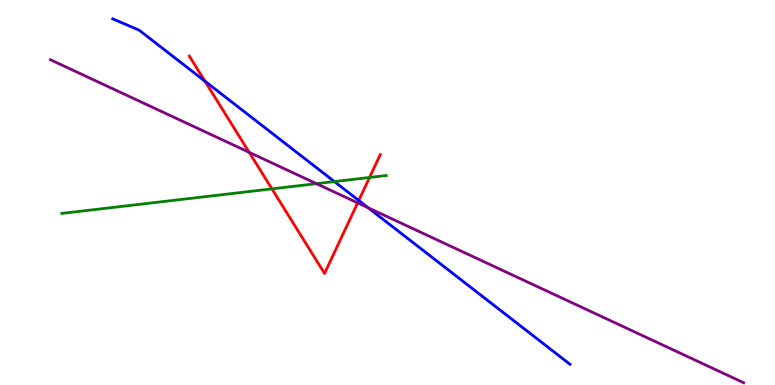[{'lines': ['blue', 'red'], 'intersections': [{'x': 2.64, 'y': 7.89}, {'x': 4.63, 'y': 4.79}]}, {'lines': ['green', 'red'], 'intersections': [{'x': 3.51, 'y': 5.09}, {'x': 4.77, 'y': 5.39}]}, {'lines': ['purple', 'red'], 'intersections': [{'x': 3.22, 'y': 6.04}, {'x': 4.61, 'y': 4.73}]}, {'lines': ['blue', 'green'], 'intersections': [{'x': 4.31, 'y': 5.28}]}, {'lines': ['blue', 'purple'], 'intersections': [{'x': 4.75, 'y': 4.6}]}, {'lines': ['green', 'purple'], 'intersections': [{'x': 4.08, 'y': 5.23}]}]